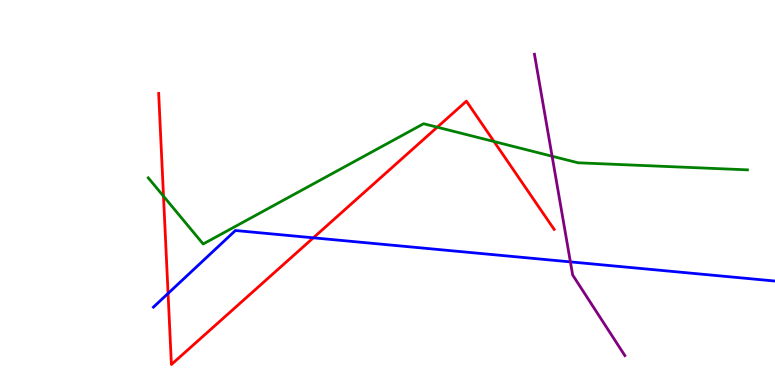[{'lines': ['blue', 'red'], 'intersections': [{'x': 2.17, 'y': 2.38}, {'x': 4.04, 'y': 3.82}]}, {'lines': ['green', 'red'], 'intersections': [{'x': 2.11, 'y': 4.9}, {'x': 5.64, 'y': 6.7}, {'x': 6.37, 'y': 6.32}]}, {'lines': ['purple', 'red'], 'intersections': []}, {'lines': ['blue', 'green'], 'intersections': []}, {'lines': ['blue', 'purple'], 'intersections': [{'x': 7.36, 'y': 3.2}]}, {'lines': ['green', 'purple'], 'intersections': [{'x': 7.12, 'y': 5.94}]}]